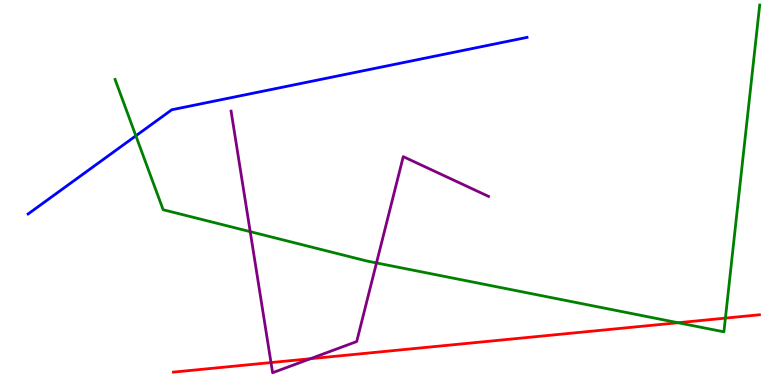[{'lines': ['blue', 'red'], 'intersections': []}, {'lines': ['green', 'red'], 'intersections': [{'x': 8.75, 'y': 1.62}, {'x': 9.36, 'y': 1.74}]}, {'lines': ['purple', 'red'], 'intersections': [{'x': 3.5, 'y': 0.583}, {'x': 4.01, 'y': 0.683}]}, {'lines': ['blue', 'green'], 'intersections': [{'x': 1.75, 'y': 6.47}]}, {'lines': ['blue', 'purple'], 'intersections': []}, {'lines': ['green', 'purple'], 'intersections': [{'x': 3.23, 'y': 3.98}, {'x': 4.86, 'y': 3.17}]}]